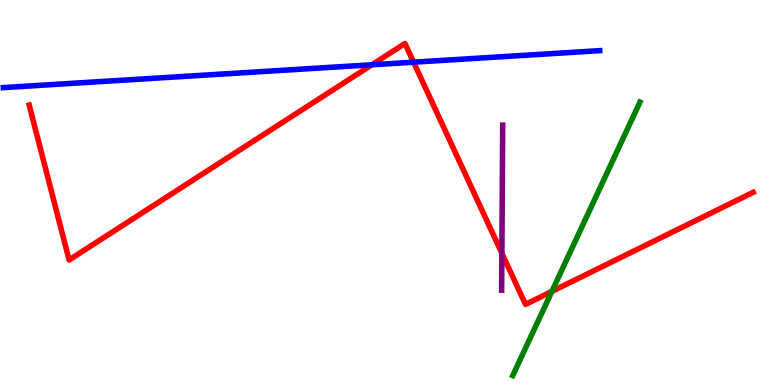[{'lines': ['blue', 'red'], 'intersections': [{'x': 4.8, 'y': 8.32}, {'x': 5.34, 'y': 8.38}]}, {'lines': ['green', 'red'], 'intersections': [{'x': 7.12, 'y': 2.43}]}, {'lines': ['purple', 'red'], 'intersections': [{'x': 6.48, 'y': 3.42}]}, {'lines': ['blue', 'green'], 'intersections': []}, {'lines': ['blue', 'purple'], 'intersections': []}, {'lines': ['green', 'purple'], 'intersections': []}]